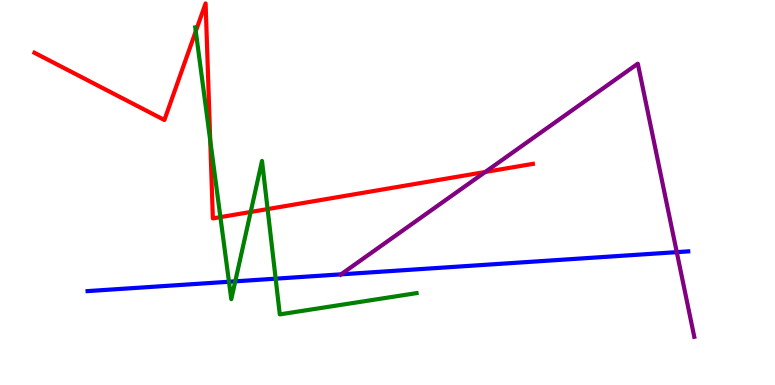[{'lines': ['blue', 'red'], 'intersections': []}, {'lines': ['green', 'red'], 'intersections': [{'x': 2.53, 'y': 9.19}, {'x': 2.71, 'y': 6.36}, {'x': 2.84, 'y': 4.36}, {'x': 3.23, 'y': 4.49}, {'x': 3.45, 'y': 4.57}]}, {'lines': ['purple', 'red'], 'intersections': [{'x': 6.26, 'y': 5.53}]}, {'lines': ['blue', 'green'], 'intersections': [{'x': 2.95, 'y': 2.68}, {'x': 3.04, 'y': 2.69}, {'x': 3.56, 'y': 2.76}]}, {'lines': ['blue', 'purple'], 'intersections': [{'x': 4.4, 'y': 2.87}, {'x': 8.73, 'y': 3.45}]}, {'lines': ['green', 'purple'], 'intersections': []}]